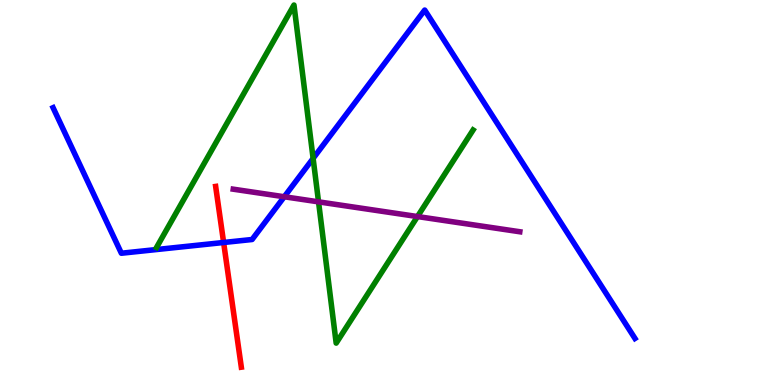[{'lines': ['blue', 'red'], 'intersections': [{'x': 2.89, 'y': 3.7}]}, {'lines': ['green', 'red'], 'intersections': []}, {'lines': ['purple', 'red'], 'intersections': []}, {'lines': ['blue', 'green'], 'intersections': [{'x': 4.04, 'y': 5.89}]}, {'lines': ['blue', 'purple'], 'intersections': [{'x': 3.67, 'y': 4.89}]}, {'lines': ['green', 'purple'], 'intersections': [{'x': 4.11, 'y': 4.76}, {'x': 5.39, 'y': 4.38}]}]